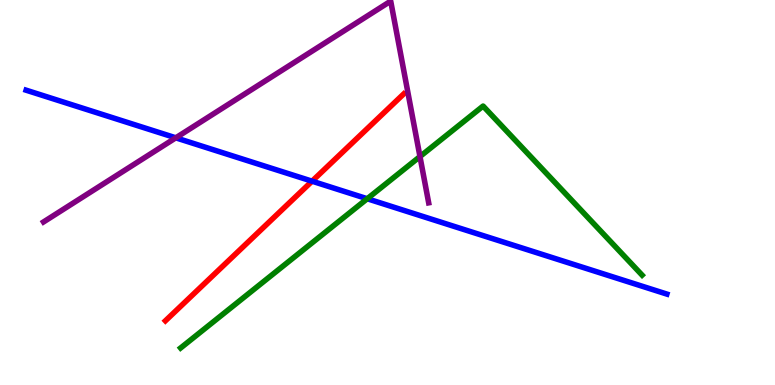[{'lines': ['blue', 'red'], 'intersections': [{'x': 4.03, 'y': 5.29}]}, {'lines': ['green', 'red'], 'intersections': []}, {'lines': ['purple', 'red'], 'intersections': []}, {'lines': ['blue', 'green'], 'intersections': [{'x': 4.74, 'y': 4.84}]}, {'lines': ['blue', 'purple'], 'intersections': [{'x': 2.27, 'y': 6.42}]}, {'lines': ['green', 'purple'], 'intersections': [{'x': 5.42, 'y': 5.93}]}]